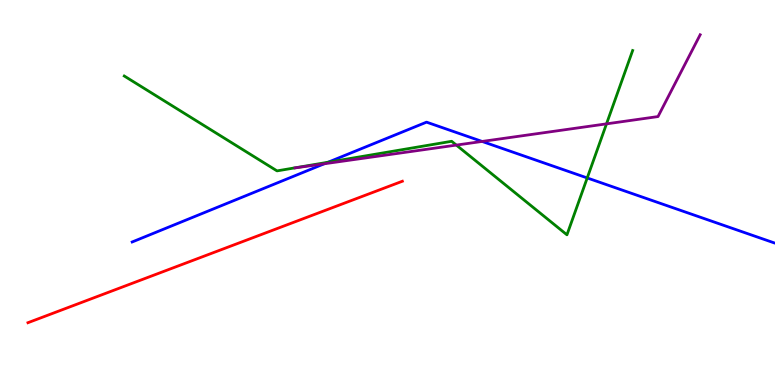[{'lines': ['blue', 'red'], 'intersections': []}, {'lines': ['green', 'red'], 'intersections': []}, {'lines': ['purple', 'red'], 'intersections': []}, {'lines': ['blue', 'green'], 'intersections': [{'x': 4.23, 'y': 5.79}, {'x': 7.58, 'y': 5.38}]}, {'lines': ['blue', 'purple'], 'intersections': [{'x': 4.18, 'y': 5.75}, {'x': 6.22, 'y': 6.33}]}, {'lines': ['green', 'purple'], 'intersections': [{'x': 5.89, 'y': 6.23}, {'x': 7.83, 'y': 6.78}]}]